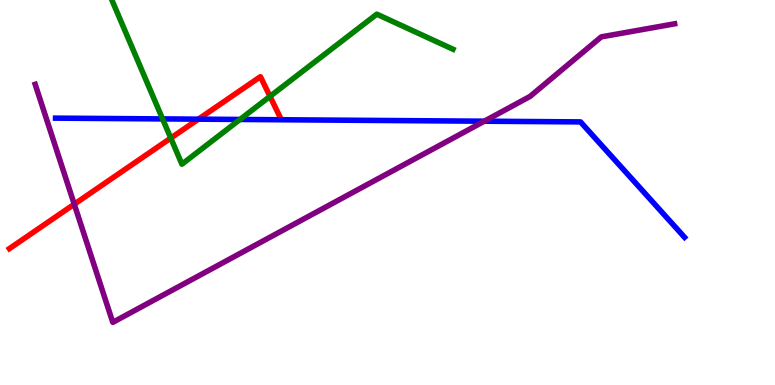[{'lines': ['blue', 'red'], 'intersections': [{'x': 2.56, 'y': 6.9}]}, {'lines': ['green', 'red'], 'intersections': [{'x': 2.2, 'y': 6.41}, {'x': 3.48, 'y': 7.5}]}, {'lines': ['purple', 'red'], 'intersections': [{'x': 0.958, 'y': 4.7}]}, {'lines': ['blue', 'green'], 'intersections': [{'x': 2.1, 'y': 6.91}, {'x': 3.1, 'y': 6.9}]}, {'lines': ['blue', 'purple'], 'intersections': [{'x': 6.25, 'y': 6.85}]}, {'lines': ['green', 'purple'], 'intersections': []}]